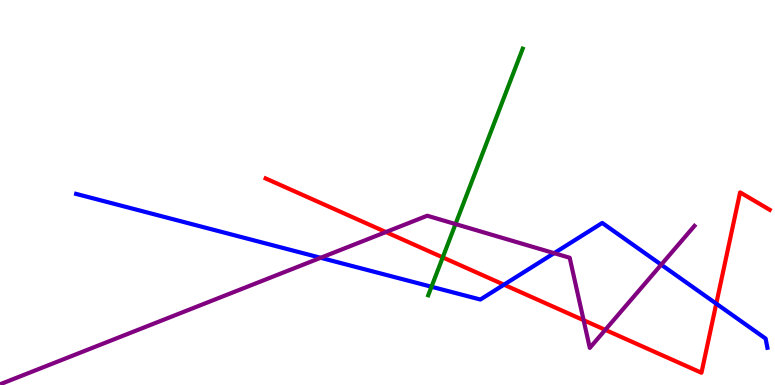[{'lines': ['blue', 'red'], 'intersections': [{'x': 6.5, 'y': 2.61}, {'x': 9.24, 'y': 2.11}]}, {'lines': ['green', 'red'], 'intersections': [{'x': 5.71, 'y': 3.31}]}, {'lines': ['purple', 'red'], 'intersections': [{'x': 4.98, 'y': 3.97}, {'x': 7.53, 'y': 1.68}, {'x': 7.81, 'y': 1.43}]}, {'lines': ['blue', 'green'], 'intersections': [{'x': 5.57, 'y': 2.55}]}, {'lines': ['blue', 'purple'], 'intersections': [{'x': 4.14, 'y': 3.3}, {'x': 7.15, 'y': 3.42}, {'x': 8.53, 'y': 3.13}]}, {'lines': ['green', 'purple'], 'intersections': [{'x': 5.88, 'y': 4.18}]}]